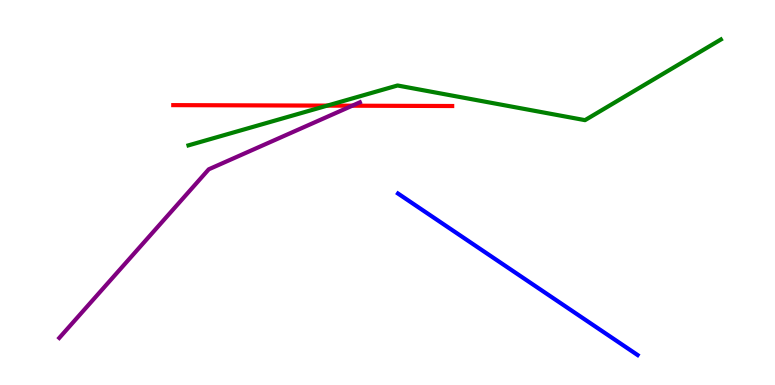[{'lines': ['blue', 'red'], 'intersections': []}, {'lines': ['green', 'red'], 'intersections': [{'x': 4.22, 'y': 7.26}]}, {'lines': ['purple', 'red'], 'intersections': [{'x': 4.55, 'y': 7.25}]}, {'lines': ['blue', 'green'], 'intersections': []}, {'lines': ['blue', 'purple'], 'intersections': []}, {'lines': ['green', 'purple'], 'intersections': []}]